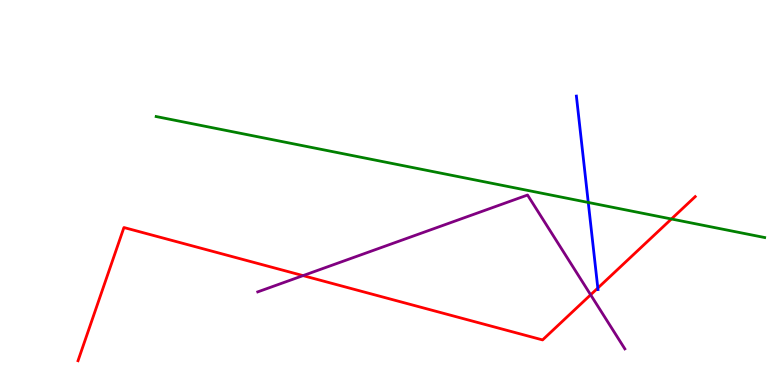[{'lines': ['blue', 'red'], 'intersections': [{'x': 7.71, 'y': 2.52}]}, {'lines': ['green', 'red'], 'intersections': [{'x': 8.66, 'y': 4.31}]}, {'lines': ['purple', 'red'], 'intersections': [{'x': 3.91, 'y': 2.84}, {'x': 7.62, 'y': 2.34}]}, {'lines': ['blue', 'green'], 'intersections': [{'x': 7.59, 'y': 4.74}]}, {'lines': ['blue', 'purple'], 'intersections': []}, {'lines': ['green', 'purple'], 'intersections': []}]